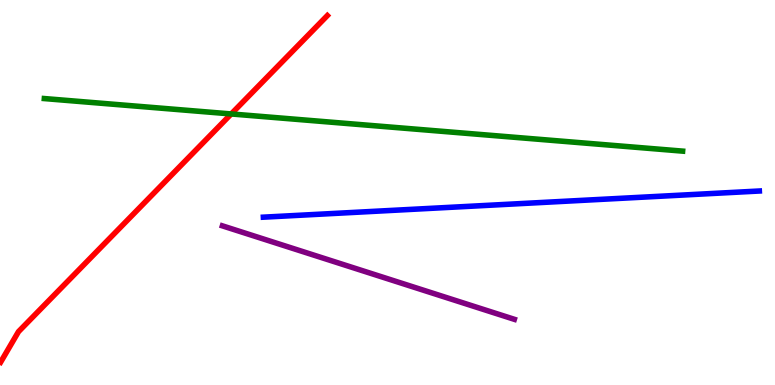[{'lines': ['blue', 'red'], 'intersections': []}, {'lines': ['green', 'red'], 'intersections': [{'x': 2.98, 'y': 7.04}]}, {'lines': ['purple', 'red'], 'intersections': []}, {'lines': ['blue', 'green'], 'intersections': []}, {'lines': ['blue', 'purple'], 'intersections': []}, {'lines': ['green', 'purple'], 'intersections': []}]